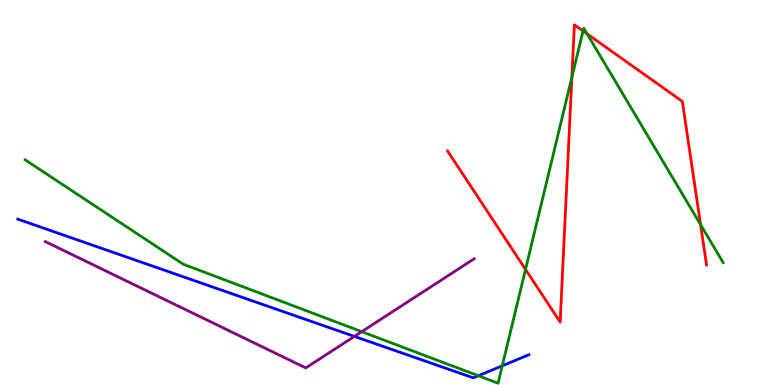[{'lines': ['blue', 'red'], 'intersections': []}, {'lines': ['green', 'red'], 'intersections': [{'x': 6.78, 'y': 3.0}, {'x': 7.38, 'y': 7.99}, {'x': 7.52, 'y': 9.2}, {'x': 7.58, 'y': 9.12}, {'x': 9.04, 'y': 4.16}]}, {'lines': ['purple', 'red'], 'intersections': []}, {'lines': ['blue', 'green'], 'intersections': [{'x': 6.17, 'y': 0.24}, {'x': 6.48, 'y': 0.499}]}, {'lines': ['blue', 'purple'], 'intersections': [{'x': 4.57, 'y': 1.26}]}, {'lines': ['green', 'purple'], 'intersections': [{'x': 4.67, 'y': 1.39}]}]